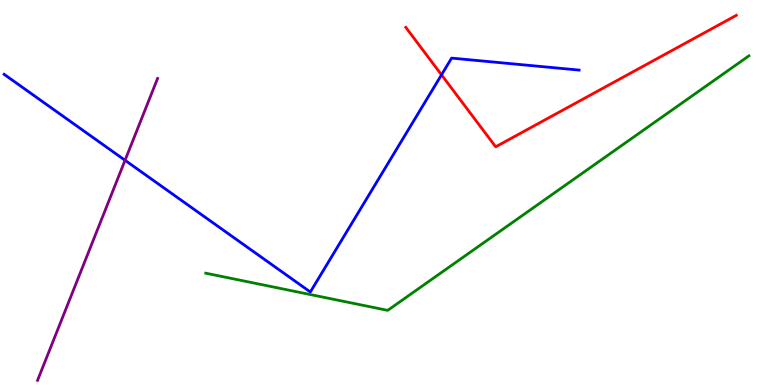[{'lines': ['blue', 'red'], 'intersections': [{'x': 5.7, 'y': 8.06}]}, {'lines': ['green', 'red'], 'intersections': []}, {'lines': ['purple', 'red'], 'intersections': []}, {'lines': ['blue', 'green'], 'intersections': []}, {'lines': ['blue', 'purple'], 'intersections': [{'x': 1.61, 'y': 5.84}]}, {'lines': ['green', 'purple'], 'intersections': []}]